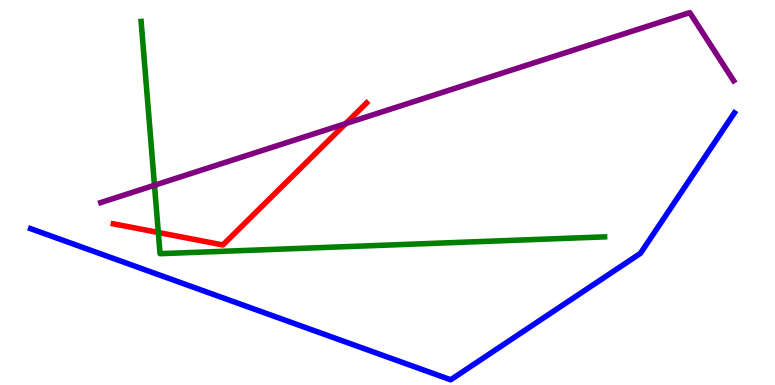[{'lines': ['blue', 'red'], 'intersections': []}, {'lines': ['green', 'red'], 'intersections': [{'x': 2.04, 'y': 3.96}]}, {'lines': ['purple', 'red'], 'intersections': [{'x': 4.46, 'y': 6.79}]}, {'lines': ['blue', 'green'], 'intersections': []}, {'lines': ['blue', 'purple'], 'intersections': []}, {'lines': ['green', 'purple'], 'intersections': [{'x': 1.99, 'y': 5.19}]}]